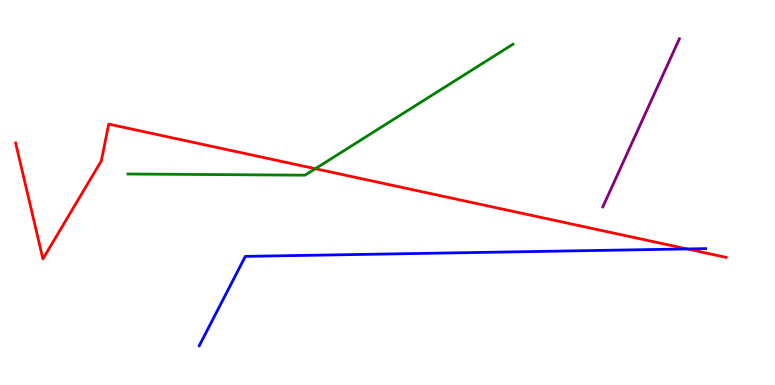[{'lines': ['blue', 'red'], 'intersections': [{'x': 8.87, 'y': 3.53}]}, {'lines': ['green', 'red'], 'intersections': [{'x': 4.07, 'y': 5.62}]}, {'lines': ['purple', 'red'], 'intersections': []}, {'lines': ['blue', 'green'], 'intersections': []}, {'lines': ['blue', 'purple'], 'intersections': []}, {'lines': ['green', 'purple'], 'intersections': []}]